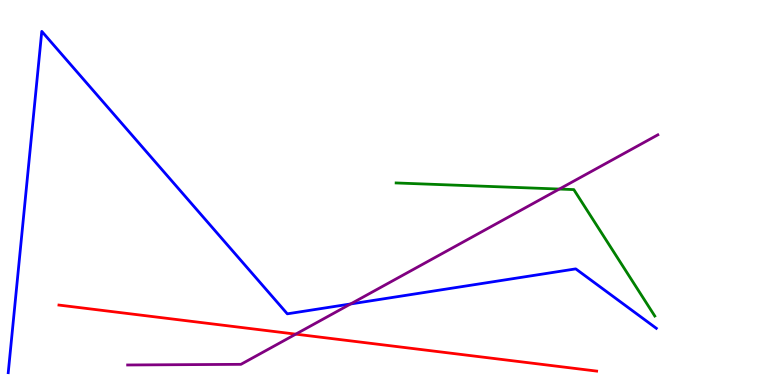[{'lines': ['blue', 'red'], 'intersections': []}, {'lines': ['green', 'red'], 'intersections': []}, {'lines': ['purple', 'red'], 'intersections': [{'x': 3.82, 'y': 1.32}]}, {'lines': ['blue', 'green'], 'intersections': []}, {'lines': ['blue', 'purple'], 'intersections': [{'x': 4.52, 'y': 2.1}]}, {'lines': ['green', 'purple'], 'intersections': [{'x': 7.22, 'y': 5.09}]}]